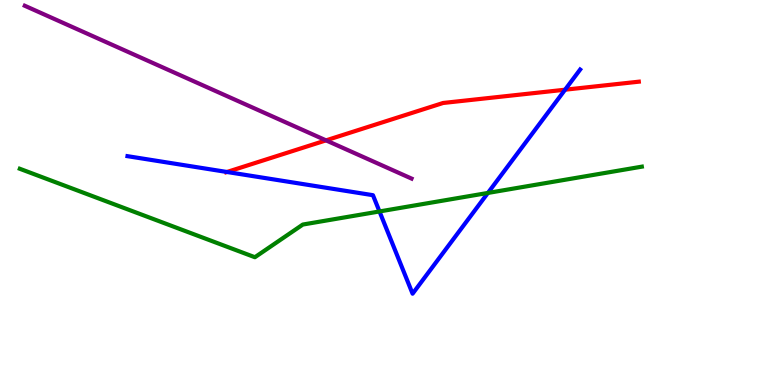[{'lines': ['blue', 'red'], 'intersections': [{'x': 2.93, 'y': 5.53}, {'x': 7.29, 'y': 7.67}]}, {'lines': ['green', 'red'], 'intersections': []}, {'lines': ['purple', 'red'], 'intersections': [{'x': 4.21, 'y': 6.35}]}, {'lines': ['blue', 'green'], 'intersections': [{'x': 4.9, 'y': 4.51}, {'x': 6.3, 'y': 4.99}]}, {'lines': ['blue', 'purple'], 'intersections': []}, {'lines': ['green', 'purple'], 'intersections': []}]